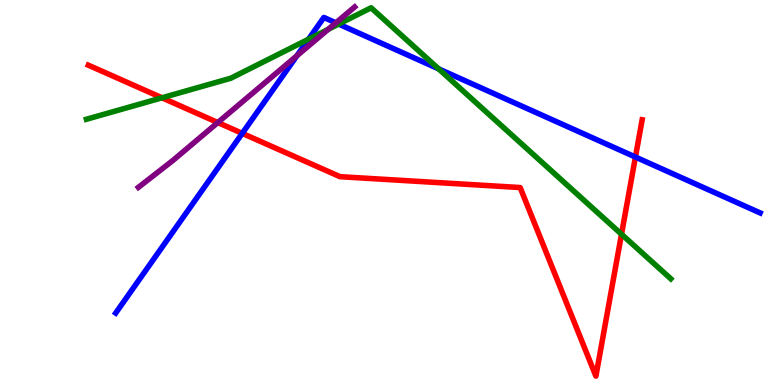[{'lines': ['blue', 'red'], 'intersections': [{'x': 3.13, 'y': 6.54}, {'x': 8.2, 'y': 5.92}]}, {'lines': ['green', 'red'], 'intersections': [{'x': 2.09, 'y': 7.46}, {'x': 8.02, 'y': 3.92}]}, {'lines': ['purple', 'red'], 'intersections': [{'x': 2.81, 'y': 6.82}]}, {'lines': ['blue', 'green'], 'intersections': [{'x': 3.98, 'y': 8.98}, {'x': 4.37, 'y': 9.37}, {'x': 5.66, 'y': 8.21}]}, {'lines': ['blue', 'purple'], 'intersections': [{'x': 3.83, 'y': 8.55}, {'x': 4.33, 'y': 9.41}]}, {'lines': ['green', 'purple'], 'intersections': [{'x': 4.23, 'y': 9.24}]}]